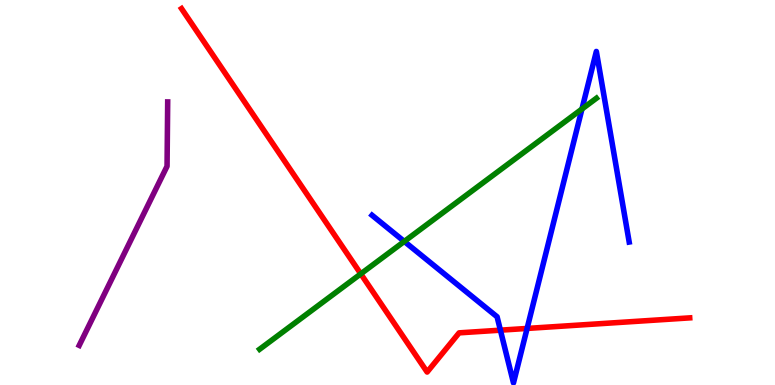[{'lines': ['blue', 'red'], 'intersections': [{'x': 6.46, 'y': 1.42}, {'x': 6.8, 'y': 1.47}]}, {'lines': ['green', 'red'], 'intersections': [{'x': 4.66, 'y': 2.89}]}, {'lines': ['purple', 'red'], 'intersections': []}, {'lines': ['blue', 'green'], 'intersections': [{'x': 5.22, 'y': 3.73}, {'x': 7.51, 'y': 7.17}]}, {'lines': ['blue', 'purple'], 'intersections': []}, {'lines': ['green', 'purple'], 'intersections': []}]